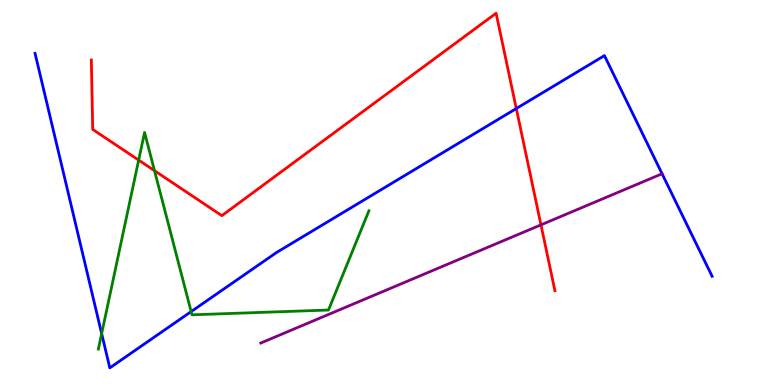[{'lines': ['blue', 'red'], 'intersections': [{'x': 6.66, 'y': 7.18}]}, {'lines': ['green', 'red'], 'intersections': [{'x': 1.79, 'y': 5.84}, {'x': 1.99, 'y': 5.57}]}, {'lines': ['purple', 'red'], 'intersections': [{'x': 6.98, 'y': 4.16}]}, {'lines': ['blue', 'green'], 'intersections': [{'x': 1.31, 'y': 1.34}, {'x': 2.47, 'y': 1.91}]}, {'lines': ['blue', 'purple'], 'intersections': [{'x': 8.54, 'y': 5.49}]}, {'lines': ['green', 'purple'], 'intersections': []}]